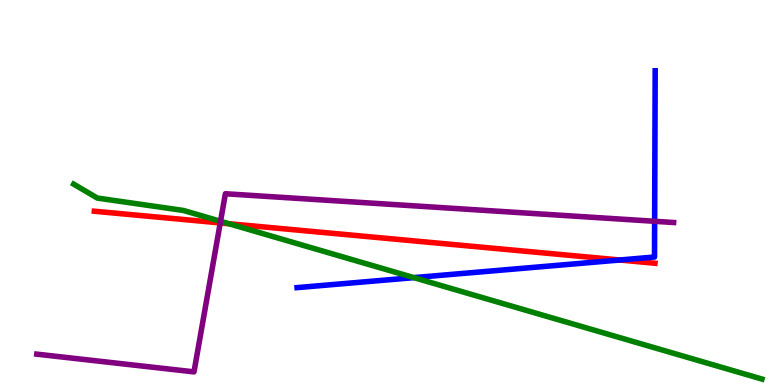[{'lines': ['blue', 'red'], 'intersections': [{'x': 8.0, 'y': 3.25}]}, {'lines': ['green', 'red'], 'intersections': [{'x': 2.95, 'y': 4.19}]}, {'lines': ['purple', 'red'], 'intersections': [{'x': 2.84, 'y': 4.21}]}, {'lines': ['blue', 'green'], 'intersections': [{'x': 5.34, 'y': 2.79}]}, {'lines': ['blue', 'purple'], 'intersections': [{'x': 8.45, 'y': 4.25}]}, {'lines': ['green', 'purple'], 'intersections': [{'x': 2.85, 'y': 4.25}]}]